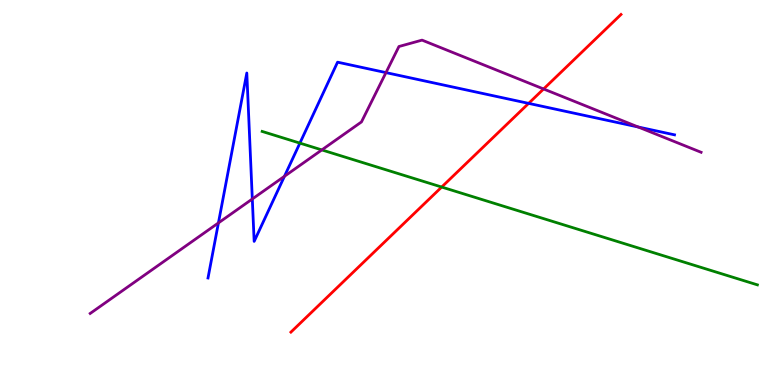[{'lines': ['blue', 'red'], 'intersections': [{'x': 6.82, 'y': 7.32}]}, {'lines': ['green', 'red'], 'intersections': [{'x': 5.7, 'y': 5.14}]}, {'lines': ['purple', 'red'], 'intersections': [{'x': 7.01, 'y': 7.69}]}, {'lines': ['blue', 'green'], 'intersections': [{'x': 3.87, 'y': 6.28}]}, {'lines': ['blue', 'purple'], 'intersections': [{'x': 2.82, 'y': 4.21}, {'x': 3.26, 'y': 4.83}, {'x': 3.67, 'y': 5.42}, {'x': 4.98, 'y': 8.11}, {'x': 8.23, 'y': 6.7}]}, {'lines': ['green', 'purple'], 'intersections': [{'x': 4.15, 'y': 6.11}]}]